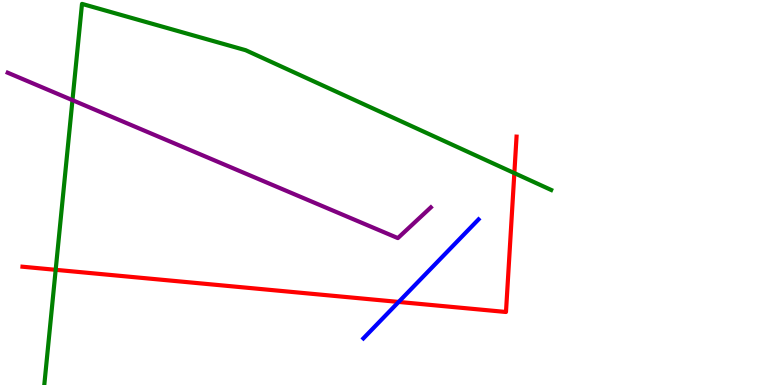[{'lines': ['blue', 'red'], 'intersections': [{'x': 5.14, 'y': 2.16}]}, {'lines': ['green', 'red'], 'intersections': [{'x': 0.718, 'y': 2.99}, {'x': 6.64, 'y': 5.5}]}, {'lines': ['purple', 'red'], 'intersections': []}, {'lines': ['blue', 'green'], 'intersections': []}, {'lines': ['blue', 'purple'], 'intersections': []}, {'lines': ['green', 'purple'], 'intersections': [{'x': 0.935, 'y': 7.4}]}]